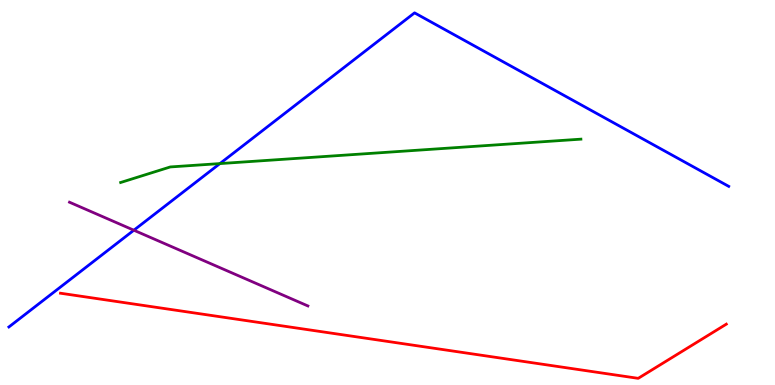[{'lines': ['blue', 'red'], 'intersections': []}, {'lines': ['green', 'red'], 'intersections': []}, {'lines': ['purple', 'red'], 'intersections': []}, {'lines': ['blue', 'green'], 'intersections': [{'x': 2.84, 'y': 5.75}]}, {'lines': ['blue', 'purple'], 'intersections': [{'x': 1.73, 'y': 4.02}]}, {'lines': ['green', 'purple'], 'intersections': []}]